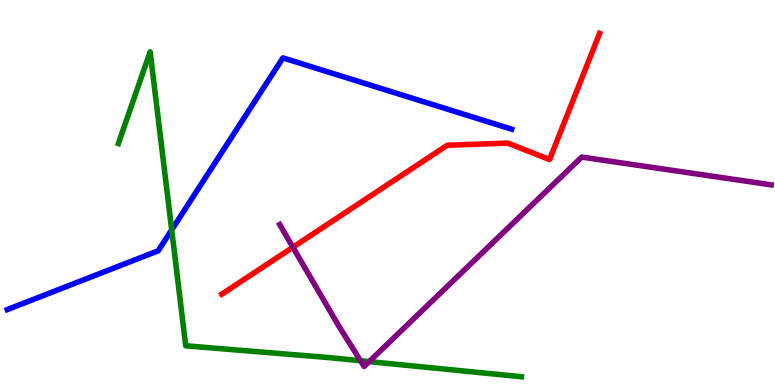[{'lines': ['blue', 'red'], 'intersections': []}, {'lines': ['green', 'red'], 'intersections': []}, {'lines': ['purple', 'red'], 'intersections': [{'x': 3.78, 'y': 3.58}]}, {'lines': ['blue', 'green'], 'intersections': [{'x': 2.22, 'y': 4.03}]}, {'lines': ['blue', 'purple'], 'intersections': []}, {'lines': ['green', 'purple'], 'intersections': [{'x': 4.65, 'y': 0.63}, {'x': 4.76, 'y': 0.608}]}]